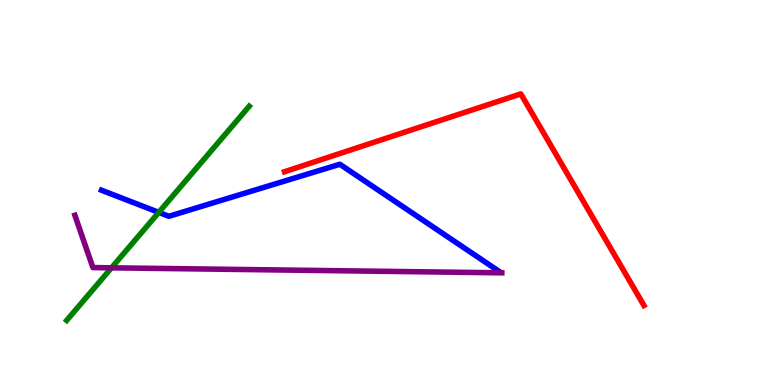[{'lines': ['blue', 'red'], 'intersections': []}, {'lines': ['green', 'red'], 'intersections': []}, {'lines': ['purple', 'red'], 'intersections': []}, {'lines': ['blue', 'green'], 'intersections': [{'x': 2.05, 'y': 4.48}]}, {'lines': ['blue', 'purple'], 'intersections': []}, {'lines': ['green', 'purple'], 'intersections': [{'x': 1.44, 'y': 3.04}]}]